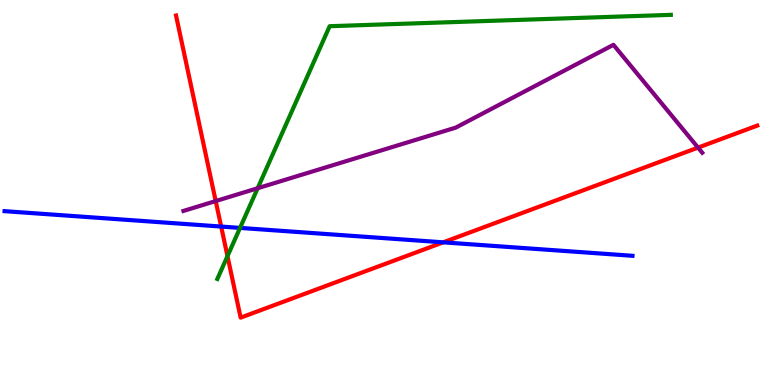[{'lines': ['blue', 'red'], 'intersections': [{'x': 2.85, 'y': 4.12}, {'x': 5.72, 'y': 3.71}]}, {'lines': ['green', 'red'], 'intersections': [{'x': 2.94, 'y': 3.35}]}, {'lines': ['purple', 'red'], 'intersections': [{'x': 2.78, 'y': 4.78}, {'x': 9.01, 'y': 6.17}]}, {'lines': ['blue', 'green'], 'intersections': [{'x': 3.1, 'y': 4.08}]}, {'lines': ['blue', 'purple'], 'intersections': []}, {'lines': ['green', 'purple'], 'intersections': [{'x': 3.32, 'y': 5.11}]}]